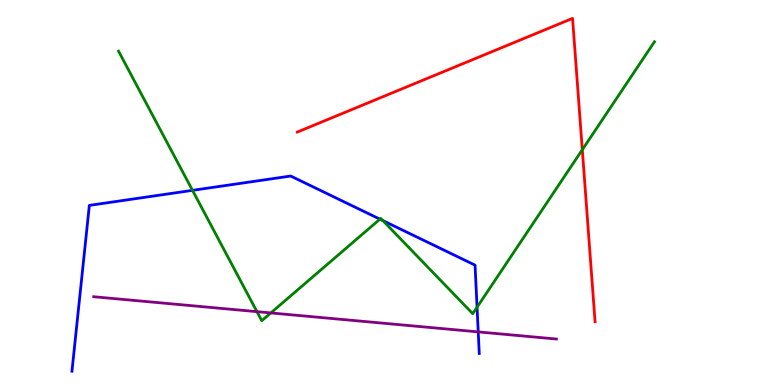[{'lines': ['blue', 'red'], 'intersections': []}, {'lines': ['green', 'red'], 'intersections': [{'x': 7.51, 'y': 6.11}]}, {'lines': ['purple', 'red'], 'intersections': []}, {'lines': ['blue', 'green'], 'intersections': [{'x': 2.48, 'y': 5.06}, {'x': 4.9, 'y': 4.31}, {'x': 4.94, 'y': 4.27}, {'x': 6.16, 'y': 2.02}]}, {'lines': ['blue', 'purple'], 'intersections': [{'x': 6.17, 'y': 1.38}]}, {'lines': ['green', 'purple'], 'intersections': [{'x': 3.32, 'y': 1.9}, {'x': 3.49, 'y': 1.87}]}]